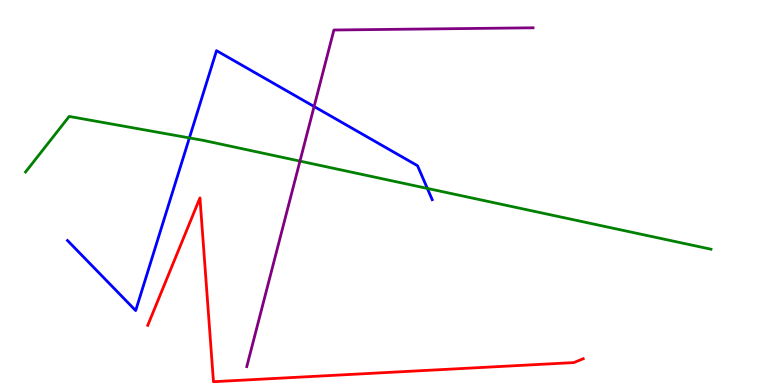[{'lines': ['blue', 'red'], 'intersections': []}, {'lines': ['green', 'red'], 'intersections': []}, {'lines': ['purple', 'red'], 'intersections': []}, {'lines': ['blue', 'green'], 'intersections': [{'x': 2.44, 'y': 6.42}, {'x': 5.51, 'y': 5.11}]}, {'lines': ['blue', 'purple'], 'intersections': [{'x': 4.05, 'y': 7.23}]}, {'lines': ['green', 'purple'], 'intersections': [{'x': 3.87, 'y': 5.82}]}]